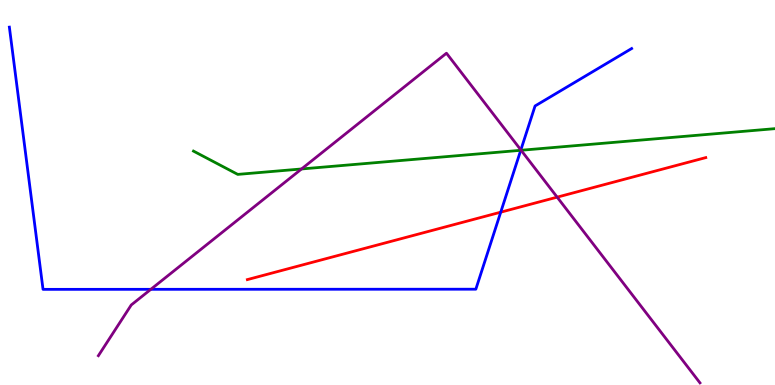[{'lines': ['blue', 'red'], 'intersections': [{'x': 6.46, 'y': 4.49}]}, {'lines': ['green', 'red'], 'intersections': []}, {'lines': ['purple', 'red'], 'intersections': [{'x': 7.19, 'y': 4.88}]}, {'lines': ['blue', 'green'], 'intersections': [{'x': 6.72, 'y': 6.1}]}, {'lines': ['blue', 'purple'], 'intersections': [{'x': 1.95, 'y': 2.49}, {'x': 6.72, 'y': 6.11}]}, {'lines': ['green', 'purple'], 'intersections': [{'x': 3.89, 'y': 5.61}, {'x': 6.72, 'y': 6.1}]}]